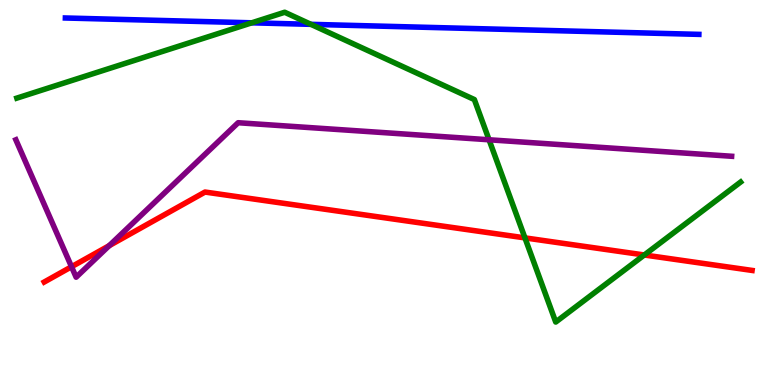[{'lines': ['blue', 'red'], 'intersections': []}, {'lines': ['green', 'red'], 'intersections': [{'x': 6.77, 'y': 3.82}, {'x': 8.31, 'y': 3.38}]}, {'lines': ['purple', 'red'], 'intersections': [{'x': 0.923, 'y': 3.07}, {'x': 1.41, 'y': 3.62}]}, {'lines': ['blue', 'green'], 'intersections': [{'x': 3.25, 'y': 9.41}, {'x': 4.01, 'y': 9.37}]}, {'lines': ['blue', 'purple'], 'intersections': []}, {'lines': ['green', 'purple'], 'intersections': [{'x': 6.31, 'y': 6.37}]}]